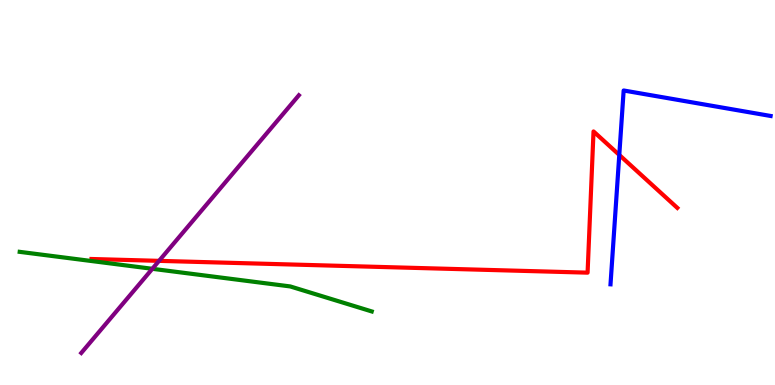[{'lines': ['blue', 'red'], 'intersections': [{'x': 7.99, 'y': 5.98}]}, {'lines': ['green', 'red'], 'intersections': []}, {'lines': ['purple', 'red'], 'intersections': [{'x': 2.05, 'y': 3.22}]}, {'lines': ['blue', 'green'], 'intersections': []}, {'lines': ['blue', 'purple'], 'intersections': []}, {'lines': ['green', 'purple'], 'intersections': [{'x': 1.97, 'y': 3.02}]}]